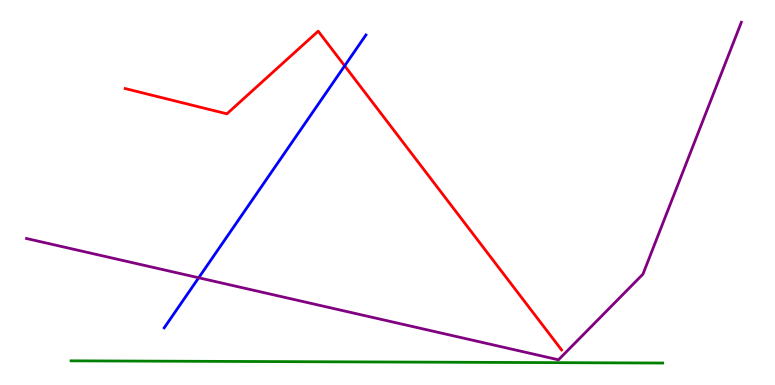[{'lines': ['blue', 'red'], 'intersections': [{'x': 4.45, 'y': 8.29}]}, {'lines': ['green', 'red'], 'intersections': []}, {'lines': ['purple', 'red'], 'intersections': []}, {'lines': ['blue', 'green'], 'intersections': []}, {'lines': ['blue', 'purple'], 'intersections': [{'x': 2.56, 'y': 2.79}]}, {'lines': ['green', 'purple'], 'intersections': []}]